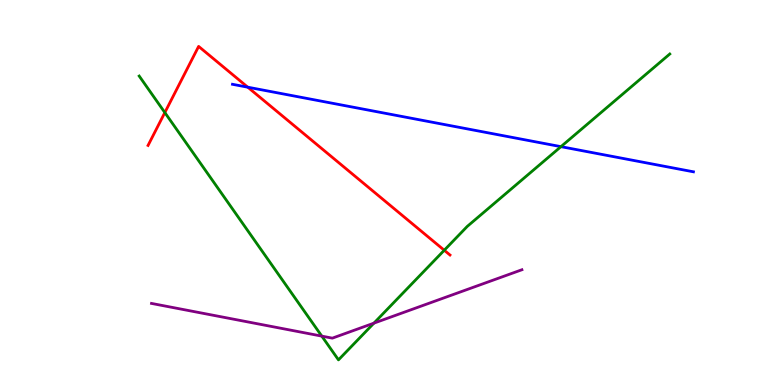[{'lines': ['blue', 'red'], 'intersections': [{'x': 3.2, 'y': 7.74}]}, {'lines': ['green', 'red'], 'intersections': [{'x': 2.13, 'y': 7.08}, {'x': 5.73, 'y': 3.5}]}, {'lines': ['purple', 'red'], 'intersections': []}, {'lines': ['blue', 'green'], 'intersections': [{'x': 7.24, 'y': 6.19}]}, {'lines': ['blue', 'purple'], 'intersections': []}, {'lines': ['green', 'purple'], 'intersections': [{'x': 4.15, 'y': 1.27}, {'x': 4.82, 'y': 1.61}]}]